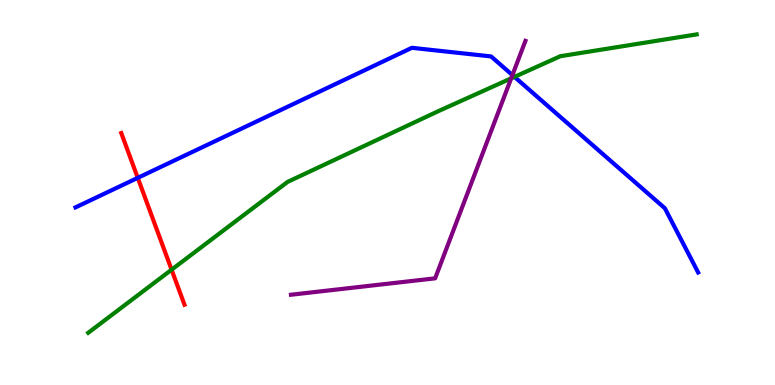[{'lines': ['blue', 'red'], 'intersections': [{'x': 1.78, 'y': 5.38}]}, {'lines': ['green', 'red'], 'intersections': [{'x': 2.21, 'y': 2.99}]}, {'lines': ['purple', 'red'], 'intersections': []}, {'lines': ['blue', 'green'], 'intersections': [{'x': 6.64, 'y': 8.0}]}, {'lines': ['blue', 'purple'], 'intersections': [{'x': 6.61, 'y': 8.05}]}, {'lines': ['green', 'purple'], 'intersections': [{'x': 6.6, 'y': 7.96}]}]